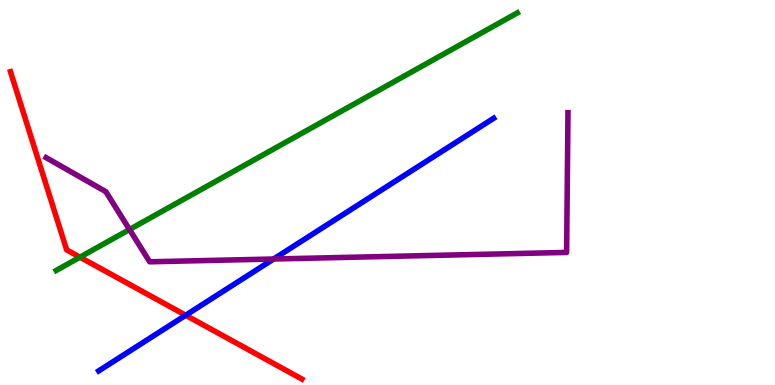[{'lines': ['blue', 'red'], 'intersections': [{'x': 2.4, 'y': 1.81}]}, {'lines': ['green', 'red'], 'intersections': [{'x': 1.03, 'y': 3.32}]}, {'lines': ['purple', 'red'], 'intersections': []}, {'lines': ['blue', 'green'], 'intersections': []}, {'lines': ['blue', 'purple'], 'intersections': [{'x': 3.53, 'y': 3.27}]}, {'lines': ['green', 'purple'], 'intersections': [{'x': 1.67, 'y': 4.04}]}]